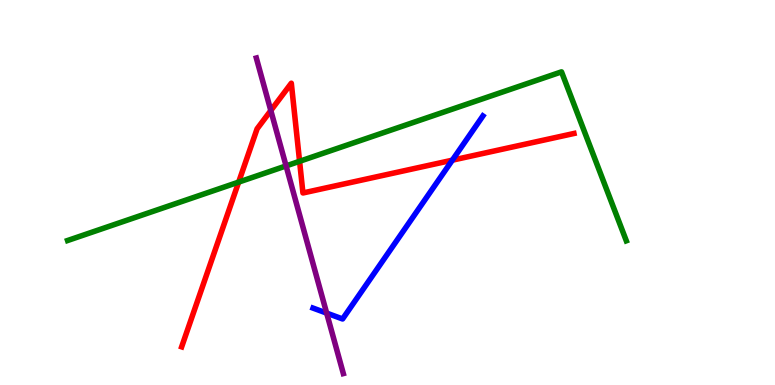[{'lines': ['blue', 'red'], 'intersections': [{'x': 5.84, 'y': 5.84}]}, {'lines': ['green', 'red'], 'intersections': [{'x': 3.08, 'y': 5.27}, {'x': 3.87, 'y': 5.81}]}, {'lines': ['purple', 'red'], 'intersections': [{'x': 3.49, 'y': 7.13}]}, {'lines': ['blue', 'green'], 'intersections': []}, {'lines': ['blue', 'purple'], 'intersections': [{'x': 4.21, 'y': 1.87}]}, {'lines': ['green', 'purple'], 'intersections': [{'x': 3.69, 'y': 5.69}]}]